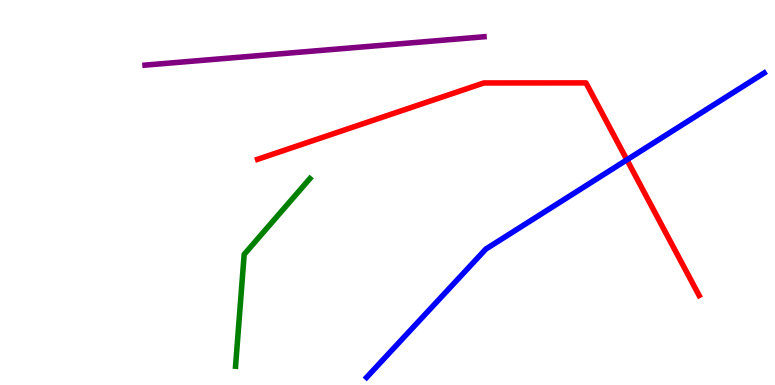[{'lines': ['blue', 'red'], 'intersections': [{'x': 8.09, 'y': 5.85}]}, {'lines': ['green', 'red'], 'intersections': []}, {'lines': ['purple', 'red'], 'intersections': []}, {'lines': ['blue', 'green'], 'intersections': []}, {'lines': ['blue', 'purple'], 'intersections': []}, {'lines': ['green', 'purple'], 'intersections': []}]